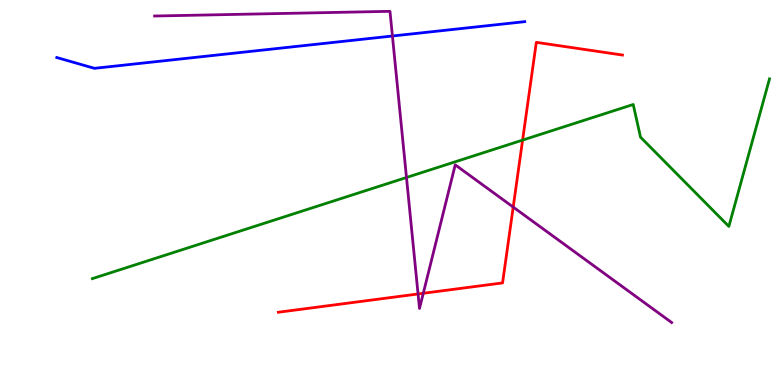[{'lines': ['blue', 'red'], 'intersections': []}, {'lines': ['green', 'red'], 'intersections': [{'x': 6.74, 'y': 6.36}]}, {'lines': ['purple', 'red'], 'intersections': [{'x': 5.39, 'y': 2.36}, {'x': 5.46, 'y': 2.38}, {'x': 6.62, 'y': 4.62}]}, {'lines': ['blue', 'green'], 'intersections': []}, {'lines': ['blue', 'purple'], 'intersections': [{'x': 5.06, 'y': 9.06}]}, {'lines': ['green', 'purple'], 'intersections': [{'x': 5.24, 'y': 5.39}]}]